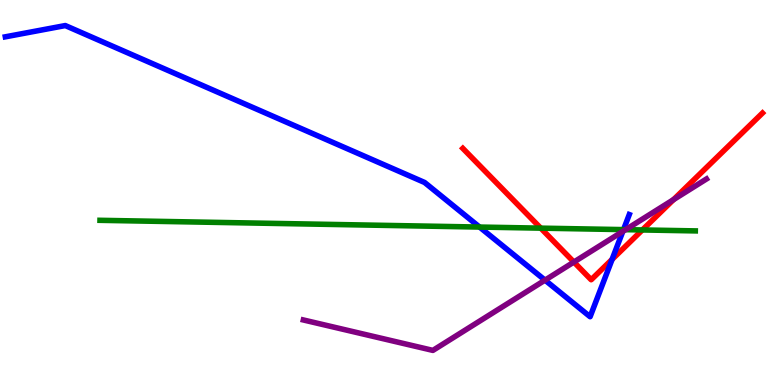[{'lines': ['blue', 'red'], 'intersections': [{'x': 7.9, 'y': 3.26}]}, {'lines': ['green', 'red'], 'intersections': [{'x': 6.98, 'y': 4.07}, {'x': 8.29, 'y': 4.03}]}, {'lines': ['purple', 'red'], 'intersections': [{'x': 7.41, 'y': 3.19}, {'x': 8.69, 'y': 4.81}]}, {'lines': ['blue', 'green'], 'intersections': [{'x': 6.19, 'y': 4.1}, {'x': 8.05, 'y': 4.04}]}, {'lines': ['blue', 'purple'], 'intersections': [{'x': 7.03, 'y': 2.72}, {'x': 8.04, 'y': 3.99}]}, {'lines': ['green', 'purple'], 'intersections': [{'x': 8.07, 'y': 4.03}]}]